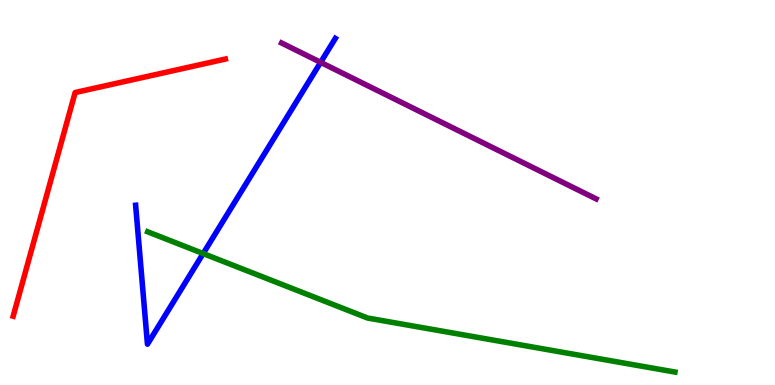[{'lines': ['blue', 'red'], 'intersections': []}, {'lines': ['green', 'red'], 'intersections': []}, {'lines': ['purple', 'red'], 'intersections': []}, {'lines': ['blue', 'green'], 'intersections': [{'x': 2.62, 'y': 3.41}]}, {'lines': ['blue', 'purple'], 'intersections': [{'x': 4.14, 'y': 8.38}]}, {'lines': ['green', 'purple'], 'intersections': []}]